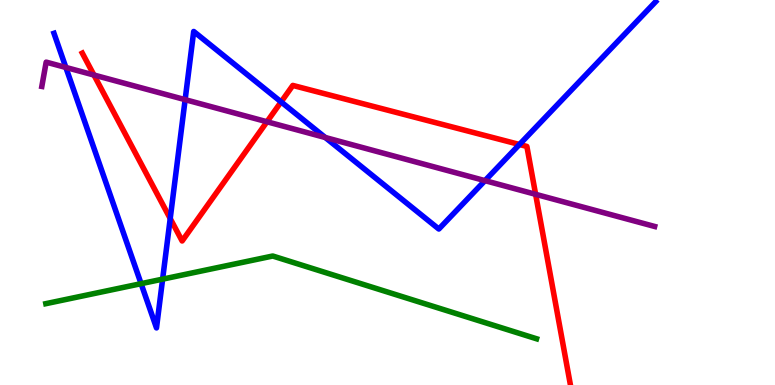[{'lines': ['blue', 'red'], 'intersections': [{'x': 2.2, 'y': 4.32}, {'x': 3.63, 'y': 7.35}, {'x': 6.7, 'y': 6.25}]}, {'lines': ['green', 'red'], 'intersections': []}, {'lines': ['purple', 'red'], 'intersections': [{'x': 1.21, 'y': 8.05}, {'x': 3.44, 'y': 6.84}, {'x': 6.91, 'y': 4.95}]}, {'lines': ['blue', 'green'], 'intersections': [{'x': 1.82, 'y': 2.63}, {'x': 2.1, 'y': 2.75}]}, {'lines': ['blue', 'purple'], 'intersections': [{'x': 0.85, 'y': 8.25}, {'x': 2.39, 'y': 7.41}, {'x': 4.2, 'y': 6.43}, {'x': 6.26, 'y': 5.31}]}, {'lines': ['green', 'purple'], 'intersections': []}]